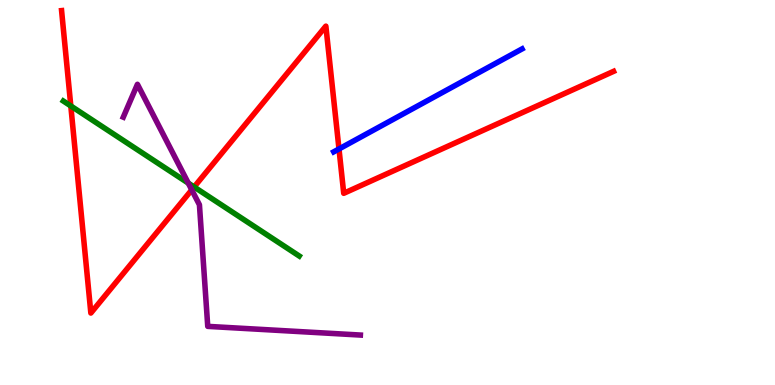[{'lines': ['blue', 'red'], 'intersections': [{'x': 4.37, 'y': 6.13}]}, {'lines': ['green', 'red'], 'intersections': [{'x': 0.914, 'y': 7.25}, {'x': 2.5, 'y': 5.14}]}, {'lines': ['purple', 'red'], 'intersections': [{'x': 2.47, 'y': 5.07}]}, {'lines': ['blue', 'green'], 'intersections': []}, {'lines': ['blue', 'purple'], 'intersections': []}, {'lines': ['green', 'purple'], 'intersections': [{'x': 2.43, 'y': 5.24}]}]